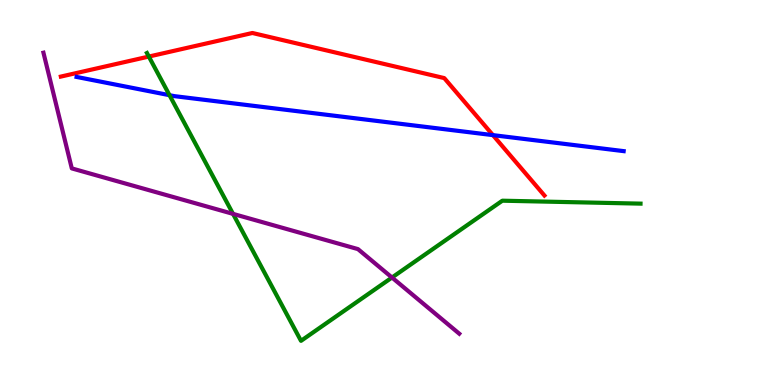[{'lines': ['blue', 'red'], 'intersections': [{'x': 6.36, 'y': 6.49}]}, {'lines': ['green', 'red'], 'intersections': [{'x': 1.92, 'y': 8.53}]}, {'lines': ['purple', 'red'], 'intersections': []}, {'lines': ['blue', 'green'], 'intersections': [{'x': 2.19, 'y': 7.53}]}, {'lines': ['blue', 'purple'], 'intersections': []}, {'lines': ['green', 'purple'], 'intersections': [{'x': 3.01, 'y': 4.44}, {'x': 5.06, 'y': 2.79}]}]